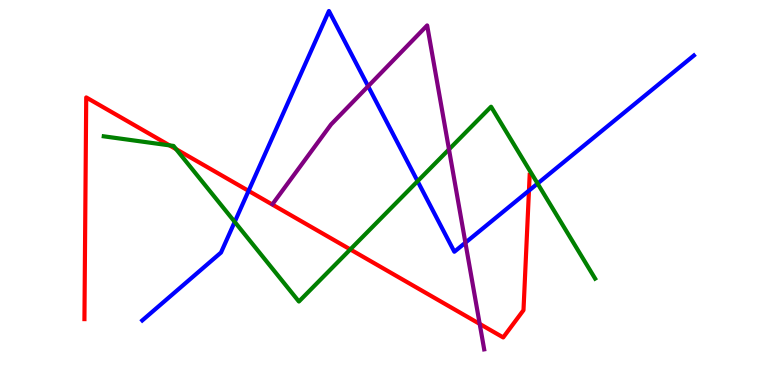[{'lines': ['blue', 'red'], 'intersections': [{'x': 3.21, 'y': 5.04}, {'x': 6.83, 'y': 5.05}]}, {'lines': ['green', 'red'], 'intersections': [{'x': 2.19, 'y': 6.22}, {'x': 2.27, 'y': 6.13}, {'x': 4.52, 'y': 3.52}]}, {'lines': ['purple', 'red'], 'intersections': [{'x': 6.19, 'y': 1.59}]}, {'lines': ['blue', 'green'], 'intersections': [{'x': 3.03, 'y': 4.24}, {'x': 5.39, 'y': 5.29}, {'x': 6.94, 'y': 5.23}]}, {'lines': ['blue', 'purple'], 'intersections': [{'x': 4.75, 'y': 7.76}, {'x': 6.01, 'y': 3.7}]}, {'lines': ['green', 'purple'], 'intersections': [{'x': 5.79, 'y': 6.12}]}]